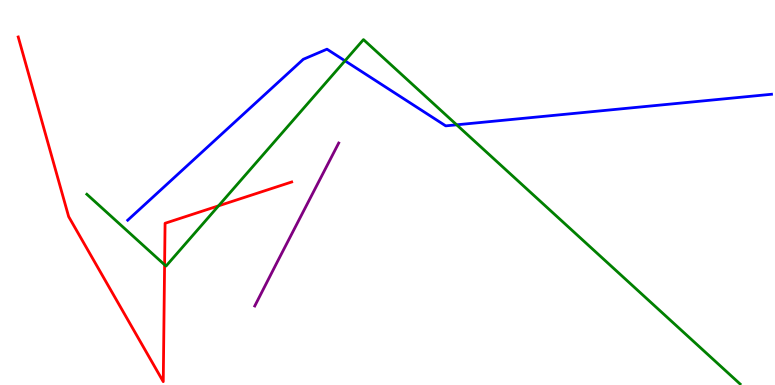[{'lines': ['blue', 'red'], 'intersections': []}, {'lines': ['green', 'red'], 'intersections': [{'x': 2.12, 'y': 3.12}, {'x': 2.82, 'y': 4.65}]}, {'lines': ['purple', 'red'], 'intersections': []}, {'lines': ['blue', 'green'], 'intersections': [{'x': 4.45, 'y': 8.42}, {'x': 5.89, 'y': 6.76}]}, {'lines': ['blue', 'purple'], 'intersections': []}, {'lines': ['green', 'purple'], 'intersections': []}]